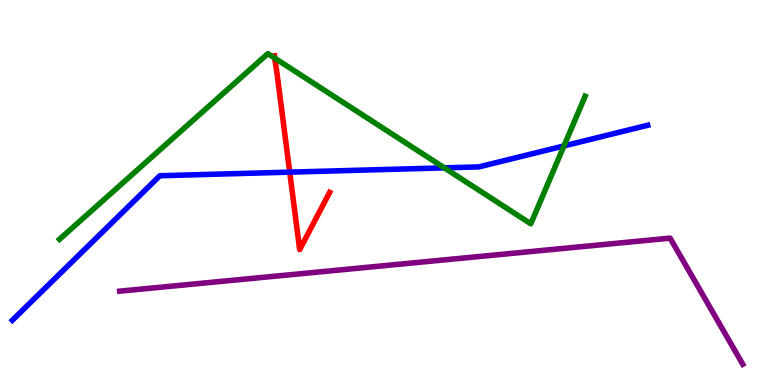[{'lines': ['blue', 'red'], 'intersections': [{'x': 3.74, 'y': 5.53}]}, {'lines': ['green', 'red'], 'intersections': [{'x': 3.55, 'y': 8.49}]}, {'lines': ['purple', 'red'], 'intersections': []}, {'lines': ['blue', 'green'], 'intersections': [{'x': 5.73, 'y': 5.64}, {'x': 7.28, 'y': 6.21}]}, {'lines': ['blue', 'purple'], 'intersections': []}, {'lines': ['green', 'purple'], 'intersections': []}]